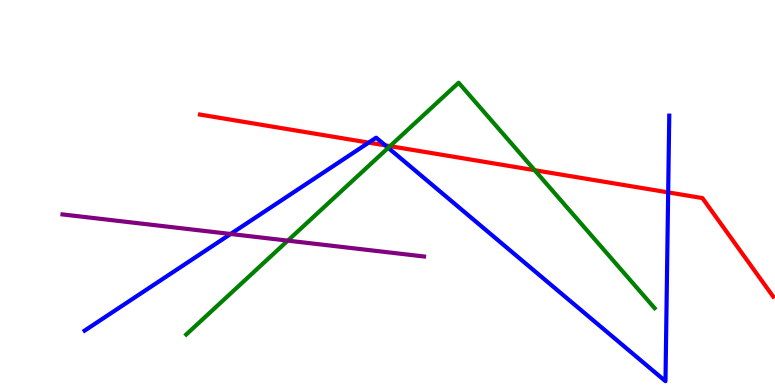[{'lines': ['blue', 'red'], 'intersections': [{'x': 4.76, 'y': 6.3}, {'x': 4.97, 'y': 6.22}, {'x': 8.62, 'y': 5.0}]}, {'lines': ['green', 'red'], 'intersections': [{'x': 5.03, 'y': 6.2}, {'x': 6.9, 'y': 5.58}]}, {'lines': ['purple', 'red'], 'intersections': []}, {'lines': ['blue', 'green'], 'intersections': [{'x': 5.01, 'y': 6.16}]}, {'lines': ['blue', 'purple'], 'intersections': [{'x': 2.98, 'y': 3.92}]}, {'lines': ['green', 'purple'], 'intersections': [{'x': 3.71, 'y': 3.75}]}]